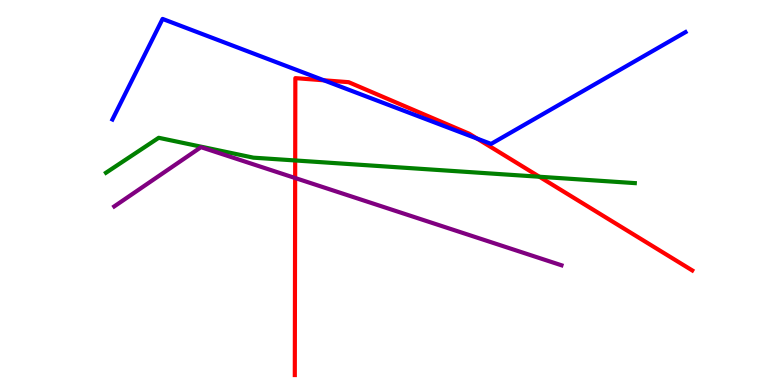[{'lines': ['blue', 'red'], 'intersections': [{'x': 4.18, 'y': 7.91}, {'x': 6.16, 'y': 6.4}]}, {'lines': ['green', 'red'], 'intersections': [{'x': 3.81, 'y': 5.83}, {'x': 6.96, 'y': 5.41}]}, {'lines': ['purple', 'red'], 'intersections': [{'x': 3.81, 'y': 5.38}]}, {'lines': ['blue', 'green'], 'intersections': []}, {'lines': ['blue', 'purple'], 'intersections': []}, {'lines': ['green', 'purple'], 'intersections': []}]